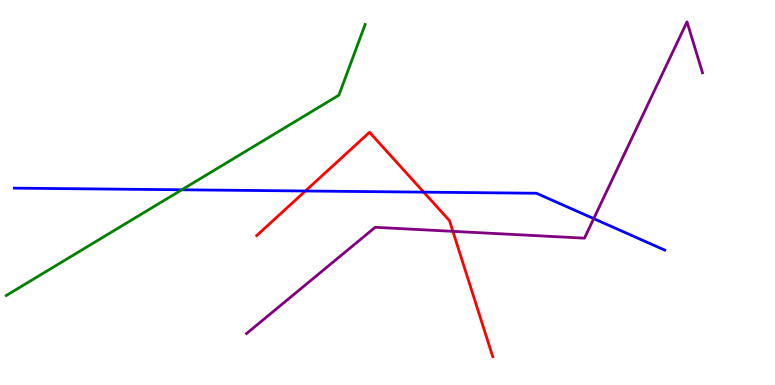[{'lines': ['blue', 'red'], 'intersections': [{'x': 3.94, 'y': 5.04}, {'x': 5.47, 'y': 5.01}]}, {'lines': ['green', 'red'], 'intersections': []}, {'lines': ['purple', 'red'], 'intersections': [{'x': 5.84, 'y': 3.99}]}, {'lines': ['blue', 'green'], 'intersections': [{'x': 2.35, 'y': 5.07}]}, {'lines': ['blue', 'purple'], 'intersections': [{'x': 7.66, 'y': 4.32}]}, {'lines': ['green', 'purple'], 'intersections': []}]